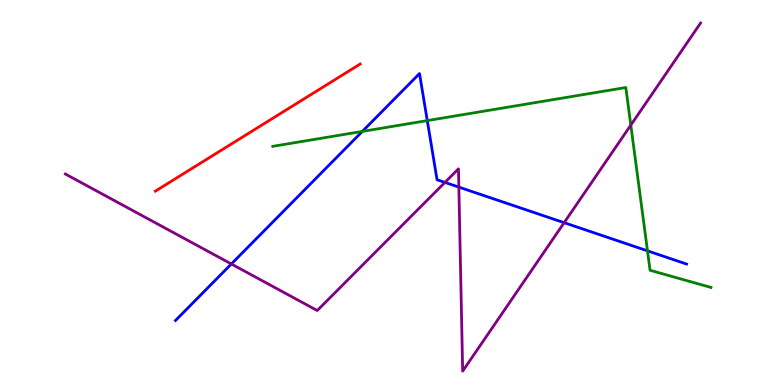[{'lines': ['blue', 'red'], 'intersections': []}, {'lines': ['green', 'red'], 'intersections': []}, {'lines': ['purple', 'red'], 'intersections': []}, {'lines': ['blue', 'green'], 'intersections': [{'x': 4.68, 'y': 6.59}, {'x': 5.51, 'y': 6.87}, {'x': 8.35, 'y': 3.48}]}, {'lines': ['blue', 'purple'], 'intersections': [{'x': 2.99, 'y': 3.14}, {'x': 5.74, 'y': 5.26}, {'x': 5.92, 'y': 5.14}, {'x': 7.28, 'y': 4.22}]}, {'lines': ['green', 'purple'], 'intersections': [{'x': 8.14, 'y': 6.75}]}]